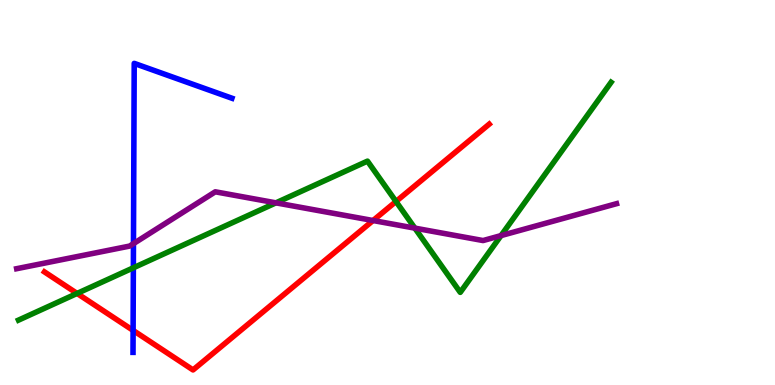[{'lines': ['blue', 'red'], 'intersections': [{'x': 1.72, 'y': 1.42}]}, {'lines': ['green', 'red'], 'intersections': [{'x': 0.995, 'y': 2.38}, {'x': 5.11, 'y': 4.77}]}, {'lines': ['purple', 'red'], 'intersections': [{'x': 4.81, 'y': 4.27}]}, {'lines': ['blue', 'green'], 'intersections': [{'x': 1.72, 'y': 3.04}]}, {'lines': ['blue', 'purple'], 'intersections': [{'x': 1.72, 'y': 3.67}]}, {'lines': ['green', 'purple'], 'intersections': [{'x': 3.56, 'y': 4.73}, {'x': 5.35, 'y': 4.07}, {'x': 6.46, 'y': 3.88}]}]